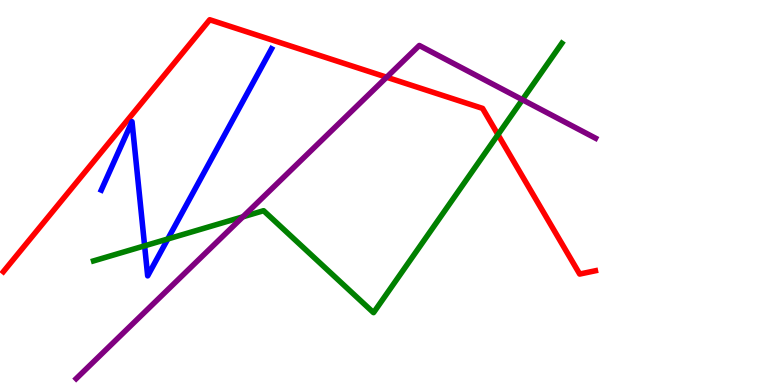[{'lines': ['blue', 'red'], 'intersections': []}, {'lines': ['green', 'red'], 'intersections': [{'x': 6.43, 'y': 6.5}]}, {'lines': ['purple', 'red'], 'intersections': [{'x': 4.99, 'y': 7.99}]}, {'lines': ['blue', 'green'], 'intersections': [{'x': 1.87, 'y': 3.61}, {'x': 2.17, 'y': 3.79}]}, {'lines': ['blue', 'purple'], 'intersections': []}, {'lines': ['green', 'purple'], 'intersections': [{'x': 3.13, 'y': 4.37}, {'x': 6.74, 'y': 7.41}]}]